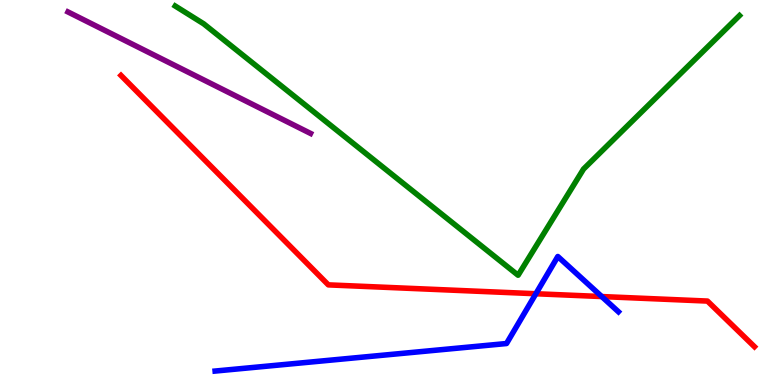[{'lines': ['blue', 'red'], 'intersections': [{'x': 6.91, 'y': 2.37}, {'x': 7.76, 'y': 2.3}]}, {'lines': ['green', 'red'], 'intersections': []}, {'lines': ['purple', 'red'], 'intersections': []}, {'lines': ['blue', 'green'], 'intersections': []}, {'lines': ['blue', 'purple'], 'intersections': []}, {'lines': ['green', 'purple'], 'intersections': []}]